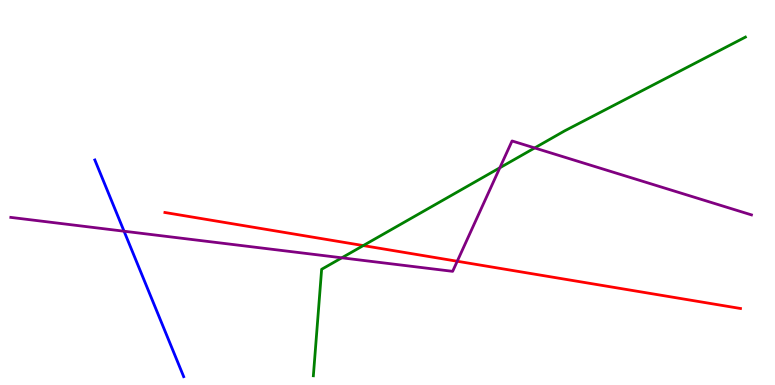[{'lines': ['blue', 'red'], 'intersections': []}, {'lines': ['green', 'red'], 'intersections': [{'x': 4.69, 'y': 3.62}]}, {'lines': ['purple', 'red'], 'intersections': [{'x': 5.9, 'y': 3.21}]}, {'lines': ['blue', 'green'], 'intersections': []}, {'lines': ['blue', 'purple'], 'intersections': [{'x': 1.6, 'y': 3.99}]}, {'lines': ['green', 'purple'], 'intersections': [{'x': 4.41, 'y': 3.3}, {'x': 6.45, 'y': 5.64}, {'x': 6.9, 'y': 6.16}]}]